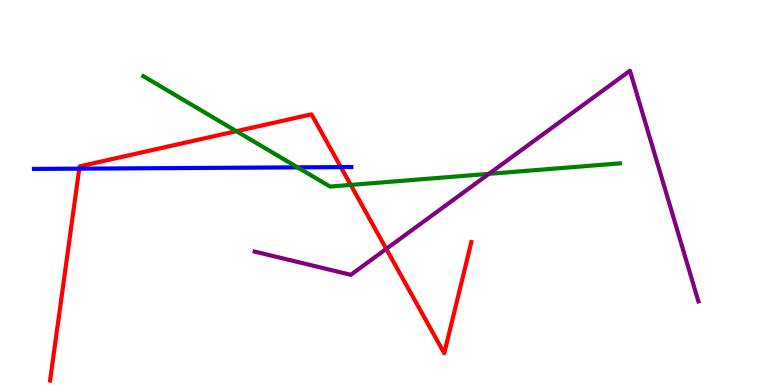[{'lines': ['blue', 'red'], 'intersections': [{'x': 1.02, 'y': 5.62}, {'x': 4.4, 'y': 5.66}]}, {'lines': ['green', 'red'], 'intersections': [{'x': 3.05, 'y': 6.59}, {'x': 4.53, 'y': 5.2}]}, {'lines': ['purple', 'red'], 'intersections': [{'x': 4.98, 'y': 3.54}]}, {'lines': ['blue', 'green'], 'intersections': [{'x': 3.84, 'y': 5.65}]}, {'lines': ['blue', 'purple'], 'intersections': []}, {'lines': ['green', 'purple'], 'intersections': [{'x': 6.31, 'y': 5.48}]}]